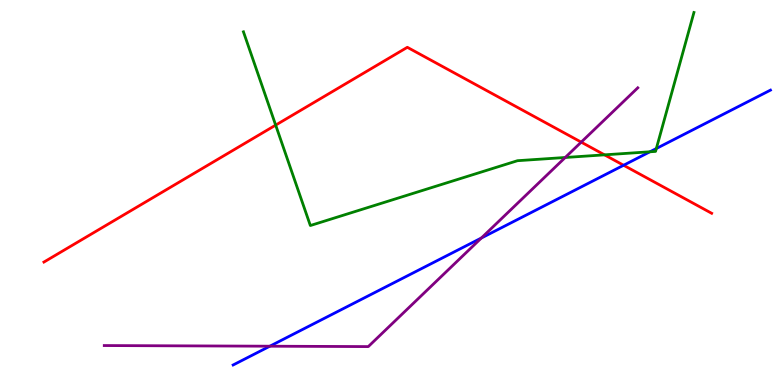[{'lines': ['blue', 'red'], 'intersections': [{'x': 8.05, 'y': 5.71}]}, {'lines': ['green', 'red'], 'intersections': [{'x': 3.56, 'y': 6.75}, {'x': 7.8, 'y': 5.98}]}, {'lines': ['purple', 'red'], 'intersections': [{'x': 7.5, 'y': 6.31}]}, {'lines': ['blue', 'green'], 'intersections': [{'x': 8.39, 'y': 6.06}, {'x': 8.47, 'y': 6.14}]}, {'lines': ['blue', 'purple'], 'intersections': [{'x': 3.48, 'y': 1.01}, {'x': 6.21, 'y': 3.82}]}, {'lines': ['green', 'purple'], 'intersections': [{'x': 7.29, 'y': 5.91}]}]